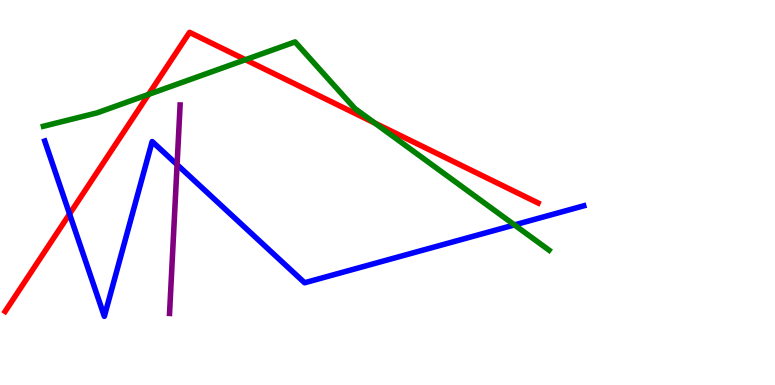[{'lines': ['blue', 'red'], 'intersections': [{'x': 0.897, 'y': 4.44}]}, {'lines': ['green', 'red'], 'intersections': [{'x': 1.92, 'y': 7.55}, {'x': 3.17, 'y': 8.45}, {'x': 4.84, 'y': 6.81}]}, {'lines': ['purple', 'red'], 'intersections': []}, {'lines': ['blue', 'green'], 'intersections': [{'x': 6.64, 'y': 4.16}]}, {'lines': ['blue', 'purple'], 'intersections': [{'x': 2.28, 'y': 5.72}]}, {'lines': ['green', 'purple'], 'intersections': []}]